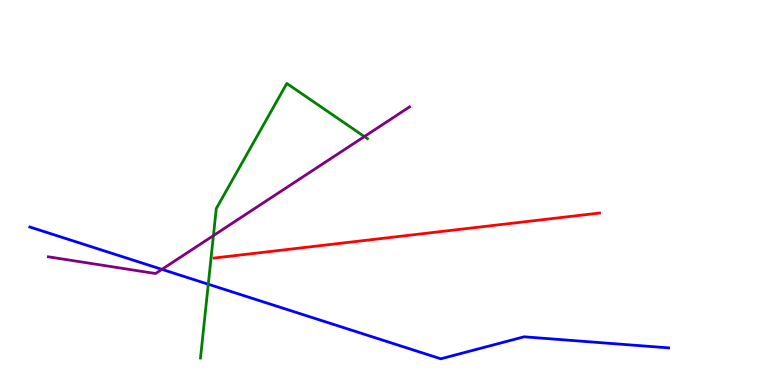[{'lines': ['blue', 'red'], 'intersections': []}, {'lines': ['green', 'red'], 'intersections': []}, {'lines': ['purple', 'red'], 'intersections': []}, {'lines': ['blue', 'green'], 'intersections': [{'x': 2.69, 'y': 2.62}]}, {'lines': ['blue', 'purple'], 'intersections': [{'x': 2.09, 'y': 3.0}]}, {'lines': ['green', 'purple'], 'intersections': [{'x': 2.75, 'y': 3.88}, {'x': 4.7, 'y': 6.45}]}]